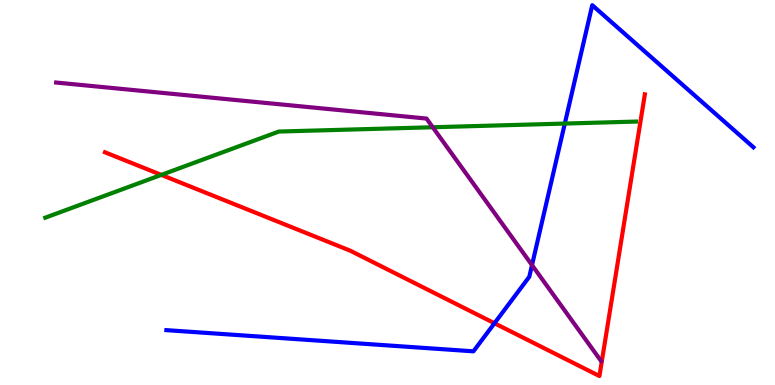[{'lines': ['blue', 'red'], 'intersections': [{'x': 6.38, 'y': 1.6}]}, {'lines': ['green', 'red'], 'intersections': [{'x': 2.08, 'y': 5.46}]}, {'lines': ['purple', 'red'], 'intersections': []}, {'lines': ['blue', 'green'], 'intersections': [{'x': 7.29, 'y': 6.79}]}, {'lines': ['blue', 'purple'], 'intersections': [{'x': 6.86, 'y': 3.11}]}, {'lines': ['green', 'purple'], 'intersections': [{'x': 5.58, 'y': 6.69}]}]